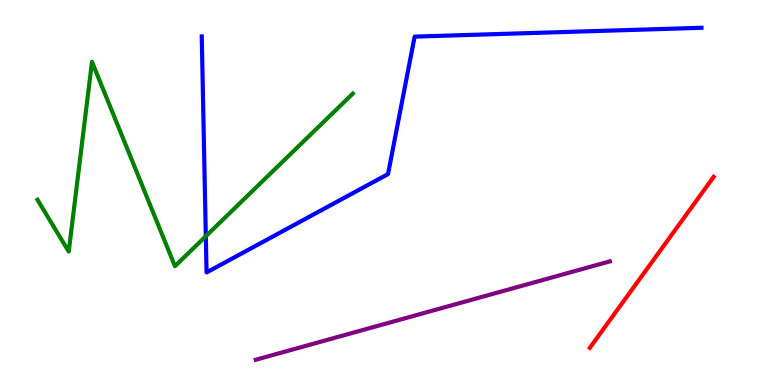[{'lines': ['blue', 'red'], 'intersections': []}, {'lines': ['green', 'red'], 'intersections': []}, {'lines': ['purple', 'red'], 'intersections': []}, {'lines': ['blue', 'green'], 'intersections': [{'x': 2.66, 'y': 3.86}]}, {'lines': ['blue', 'purple'], 'intersections': []}, {'lines': ['green', 'purple'], 'intersections': []}]